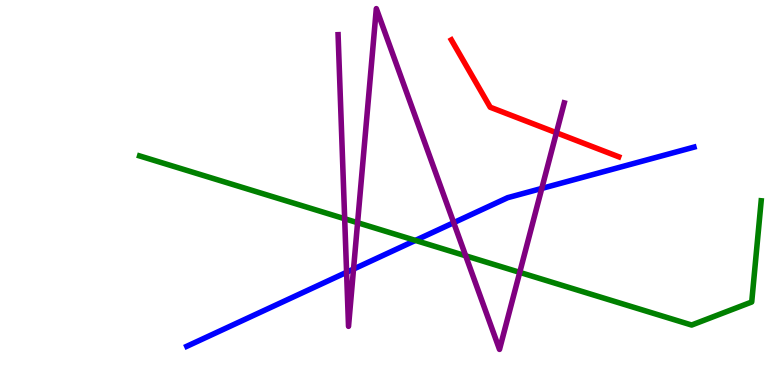[{'lines': ['blue', 'red'], 'intersections': []}, {'lines': ['green', 'red'], 'intersections': []}, {'lines': ['purple', 'red'], 'intersections': [{'x': 7.18, 'y': 6.55}]}, {'lines': ['blue', 'green'], 'intersections': [{'x': 5.36, 'y': 3.76}]}, {'lines': ['blue', 'purple'], 'intersections': [{'x': 4.47, 'y': 2.93}, {'x': 4.56, 'y': 3.01}, {'x': 5.85, 'y': 4.22}, {'x': 6.99, 'y': 5.11}]}, {'lines': ['green', 'purple'], 'intersections': [{'x': 4.45, 'y': 4.32}, {'x': 4.61, 'y': 4.22}, {'x': 6.01, 'y': 3.36}, {'x': 6.71, 'y': 2.93}]}]